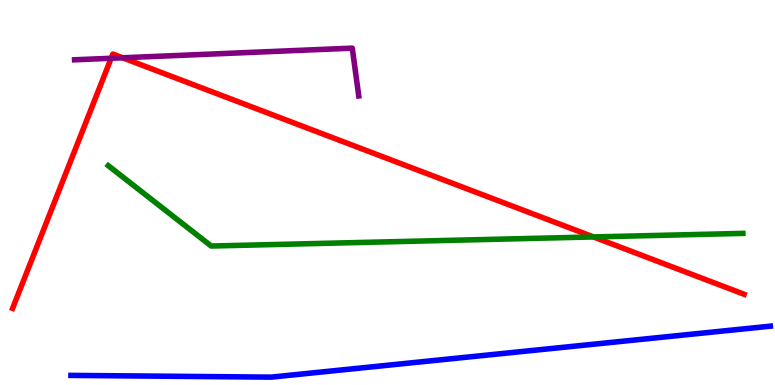[{'lines': ['blue', 'red'], 'intersections': []}, {'lines': ['green', 'red'], 'intersections': [{'x': 7.66, 'y': 3.85}]}, {'lines': ['purple', 'red'], 'intersections': [{'x': 1.43, 'y': 8.49}, {'x': 1.58, 'y': 8.5}]}, {'lines': ['blue', 'green'], 'intersections': []}, {'lines': ['blue', 'purple'], 'intersections': []}, {'lines': ['green', 'purple'], 'intersections': []}]